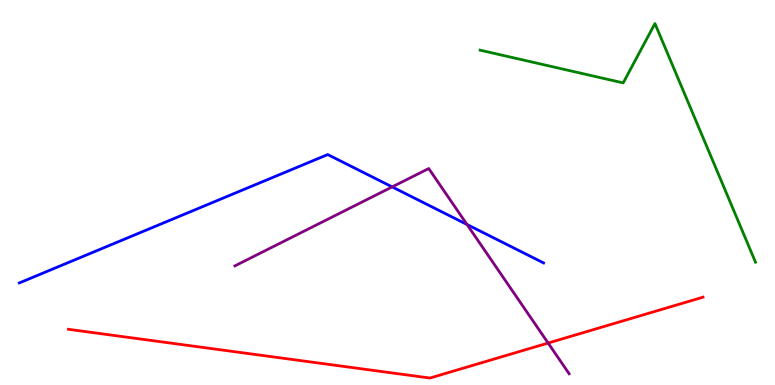[{'lines': ['blue', 'red'], 'intersections': []}, {'lines': ['green', 'red'], 'intersections': []}, {'lines': ['purple', 'red'], 'intersections': [{'x': 7.07, 'y': 1.09}]}, {'lines': ['blue', 'green'], 'intersections': []}, {'lines': ['blue', 'purple'], 'intersections': [{'x': 5.06, 'y': 5.15}, {'x': 6.03, 'y': 4.17}]}, {'lines': ['green', 'purple'], 'intersections': []}]